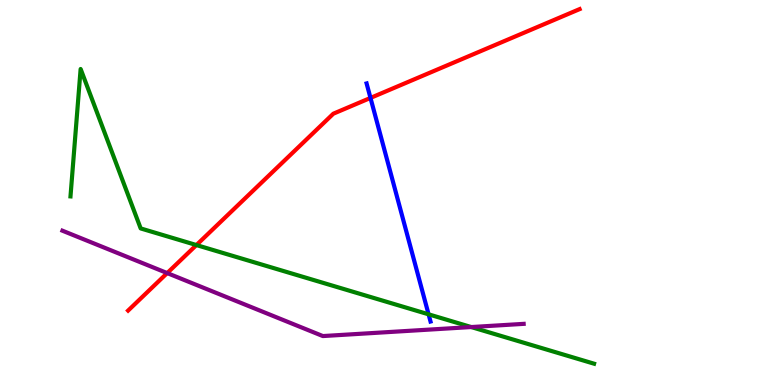[{'lines': ['blue', 'red'], 'intersections': [{'x': 4.78, 'y': 7.46}]}, {'lines': ['green', 'red'], 'intersections': [{'x': 2.53, 'y': 3.63}]}, {'lines': ['purple', 'red'], 'intersections': [{'x': 2.16, 'y': 2.91}]}, {'lines': ['blue', 'green'], 'intersections': [{'x': 5.53, 'y': 1.84}]}, {'lines': ['blue', 'purple'], 'intersections': []}, {'lines': ['green', 'purple'], 'intersections': [{'x': 6.08, 'y': 1.51}]}]